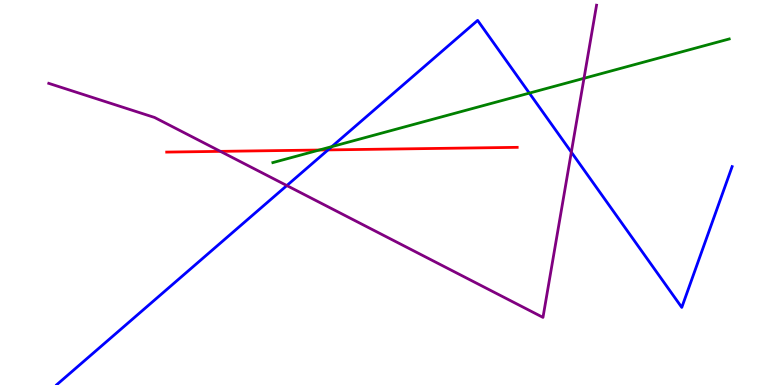[{'lines': ['blue', 'red'], 'intersections': [{'x': 4.23, 'y': 6.11}]}, {'lines': ['green', 'red'], 'intersections': [{'x': 4.12, 'y': 6.1}]}, {'lines': ['purple', 'red'], 'intersections': [{'x': 2.84, 'y': 6.07}]}, {'lines': ['blue', 'green'], 'intersections': [{'x': 4.28, 'y': 6.19}, {'x': 6.83, 'y': 7.58}]}, {'lines': ['blue', 'purple'], 'intersections': [{'x': 3.7, 'y': 5.18}, {'x': 7.37, 'y': 6.05}]}, {'lines': ['green', 'purple'], 'intersections': [{'x': 7.54, 'y': 7.97}]}]